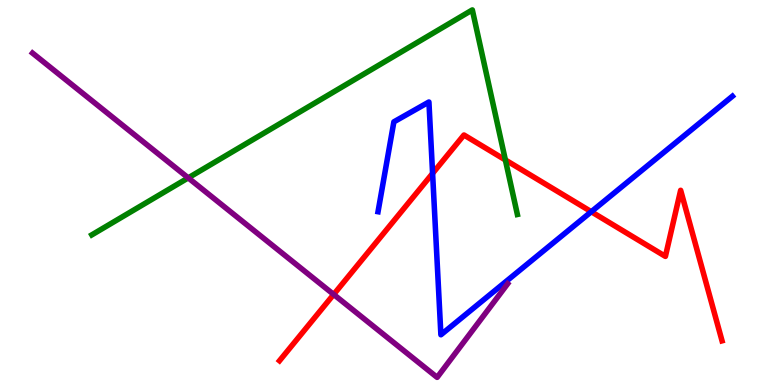[{'lines': ['blue', 'red'], 'intersections': [{'x': 5.58, 'y': 5.5}, {'x': 7.63, 'y': 4.5}]}, {'lines': ['green', 'red'], 'intersections': [{'x': 6.52, 'y': 5.85}]}, {'lines': ['purple', 'red'], 'intersections': [{'x': 4.31, 'y': 2.35}]}, {'lines': ['blue', 'green'], 'intersections': []}, {'lines': ['blue', 'purple'], 'intersections': []}, {'lines': ['green', 'purple'], 'intersections': [{'x': 2.43, 'y': 5.38}]}]